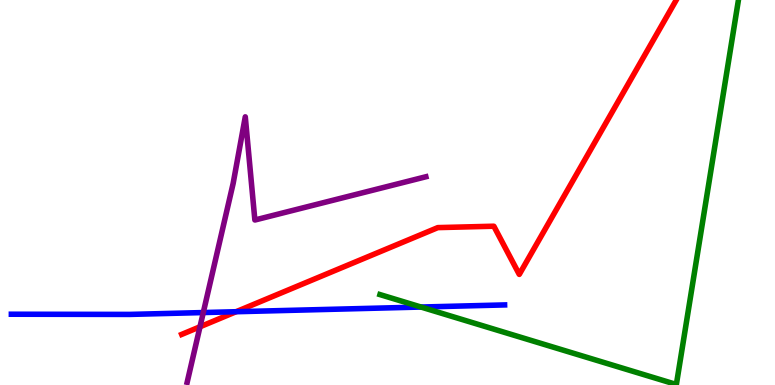[{'lines': ['blue', 'red'], 'intersections': [{'x': 3.05, 'y': 1.9}]}, {'lines': ['green', 'red'], 'intersections': []}, {'lines': ['purple', 'red'], 'intersections': [{'x': 2.58, 'y': 1.51}]}, {'lines': ['blue', 'green'], 'intersections': [{'x': 5.43, 'y': 2.02}]}, {'lines': ['blue', 'purple'], 'intersections': [{'x': 2.62, 'y': 1.88}]}, {'lines': ['green', 'purple'], 'intersections': []}]